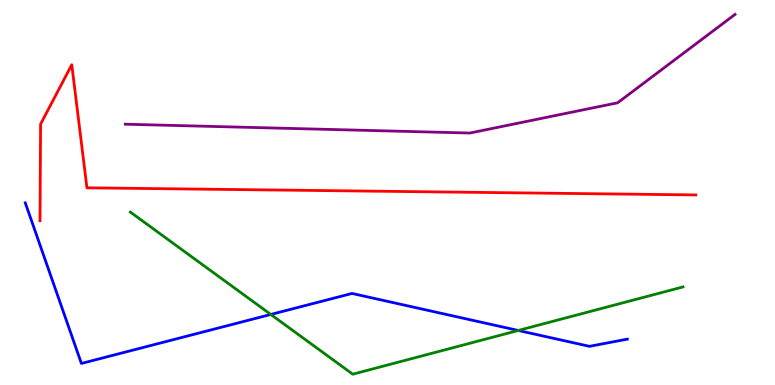[{'lines': ['blue', 'red'], 'intersections': []}, {'lines': ['green', 'red'], 'intersections': []}, {'lines': ['purple', 'red'], 'intersections': []}, {'lines': ['blue', 'green'], 'intersections': [{'x': 3.49, 'y': 1.83}, {'x': 6.69, 'y': 1.42}]}, {'lines': ['blue', 'purple'], 'intersections': []}, {'lines': ['green', 'purple'], 'intersections': []}]